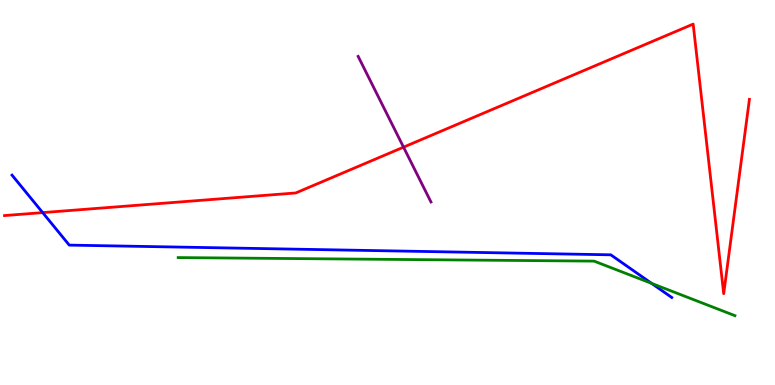[{'lines': ['blue', 'red'], 'intersections': [{'x': 0.551, 'y': 4.48}]}, {'lines': ['green', 'red'], 'intersections': []}, {'lines': ['purple', 'red'], 'intersections': [{'x': 5.21, 'y': 6.18}]}, {'lines': ['blue', 'green'], 'intersections': [{'x': 8.41, 'y': 2.64}]}, {'lines': ['blue', 'purple'], 'intersections': []}, {'lines': ['green', 'purple'], 'intersections': []}]